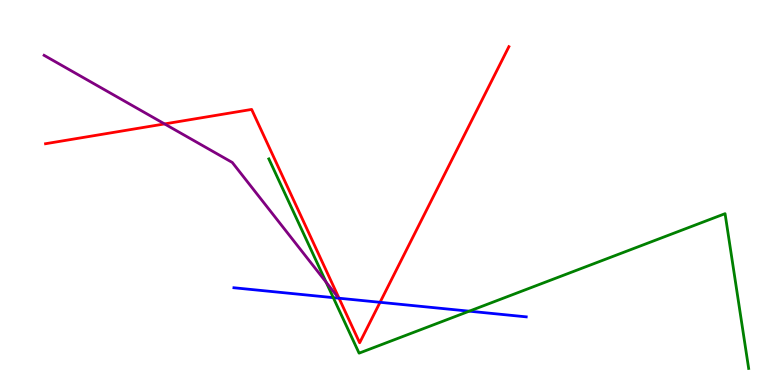[{'lines': ['blue', 'red'], 'intersections': [{'x': 4.37, 'y': 2.25}, {'x': 4.9, 'y': 2.15}]}, {'lines': ['green', 'red'], 'intersections': []}, {'lines': ['purple', 'red'], 'intersections': [{'x': 2.12, 'y': 6.78}]}, {'lines': ['blue', 'green'], 'intersections': [{'x': 4.3, 'y': 2.27}, {'x': 6.05, 'y': 1.92}]}, {'lines': ['blue', 'purple'], 'intersections': []}, {'lines': ['green', 'purple'], 'intersections': [{'x': 4.21, 'y': 2.67}]}]